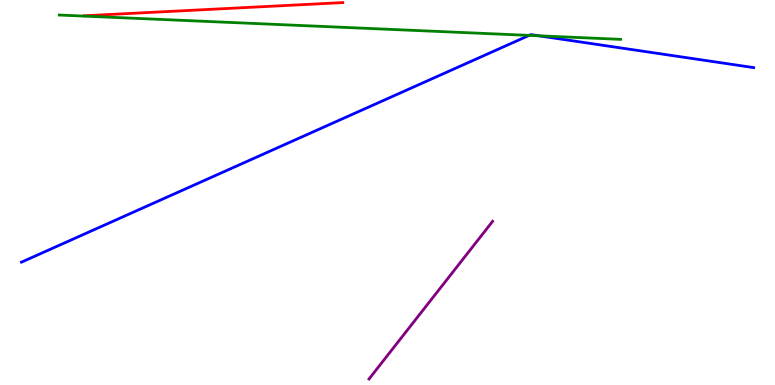[{'lines': ['blue', 'red'], 'intersections': []}, {'lines': ['green', 'red'], 'intersections': []}, {'lines': ['purple', 'red'], 'intersections': []}, {'lines': ['blue', 'green'], 'intersections': [{'x': 6.83, 'y': 9.08}, {'x': 6.95, 'y': 9.07}]}, {'lines': ['blue', 'purple'], 'intersections': []}, {'lines': ['green', 'purple'], 'intersections': []}]